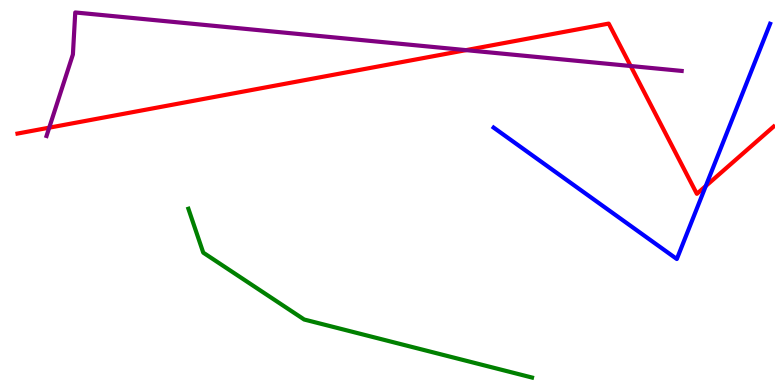[{'lines': ['blue', 'red'], 'intersections': [{'x': 9.11, 'y': 5.17}]}, {'lines': ['green', 'red'], 'intersections': []}, {'lines': ['purple', 'red'], 'intersections': [{'x': 0.635, 'y': 6.68}, {'x': 6.01, 'y': 8.7}, {'x': 8.14, 'y': 8.29}]}, {'lines': ['blue', 'green'], 'intersections': []}, {'lines': ['blue', 'purple'], 'intersections': []}, {'lines': ['green', 'purple'], 'intersections': []}]